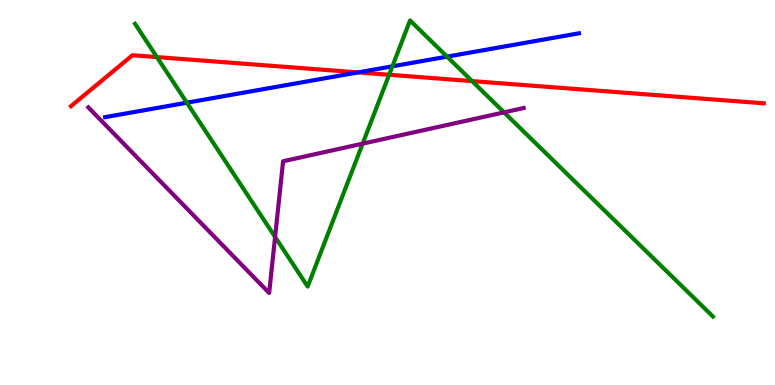[{'lines': ['blue', 'red'], 'intersections': [{'x': 4.62, 'y': 8.12}]}, {'lines': ['green', 'red'], 'intersections': [{'x': 2.02, 'y': 8.52}, {'x': 5.02, 'y': 8.06}, {'x': 6.09, 'y': 7.89}]}, {'lines': ['purple', 'red'], 'intersections': []}, {'lines': ['blue', 'green'], 'intersections': [{'x': 2.41, 'y': 7.33}, {'x': 5.06, 'y': 8.28}, {'x': 5.77, 'y': 8.53}]}, {'lines': ['blue', 'purple'], 'intersections': []}, {'lines': ['green', 'purple'], 'intersections': [{'x': 3.55, 'y': 3.85}, {'x': 4.68, 'y': 6.27}, {'x': 6.5, 'y': 7.08}]}]